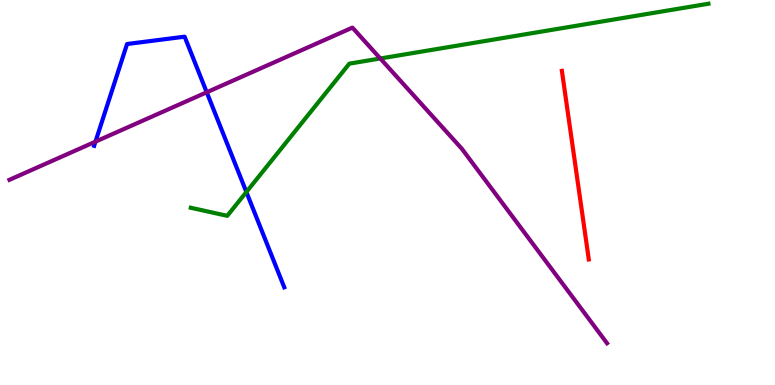[{'lines': ['blue', 'red'], 'intersections': []}, {'lines': ['green', 'red'], 'intersections': []}, {'lines': ['purple', 'red'], 'intersections': []}, {'lines': ['blue', 'green'], 'intersections': [{'x': 3.18, 'y': 5.01}]}, {'lines': ['blue', 'purple'], 'intersections': [{'x': 1.23, 'y': 6.32}, {'x': 2.67, 'y': 7.6}]}, {'lines': ['green', 'purple'], 'intersections': [{'x': 4.91, 'y': 8.48}]}]